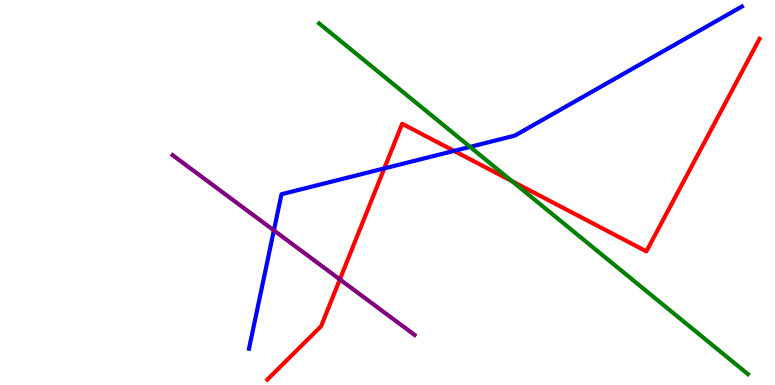[{'lines': ['blue', 'red'], 'intersections': [{'x': 4.96, 'y': 5.63}, {'x': 5.86, 'y': 6.08}]}, {'lines': ['green', 'red'], 'intersections': [{'x': 6.61, 'y': 5.3}]}, {'lines': ['purple', 'red'], 'intersections': [{'x': 4.39, 'y': 2.74}]}, {'lines': ['blue', 'green'], 'intersections': [{'x': 6.07, 'y': 6.19}]}, {'lines': ['blue', 'purple'], 'intersections': [{'x': 3.53, 'y': 4.02}]}, {'lines': ['green', 'purple'], 'intersections': []}]